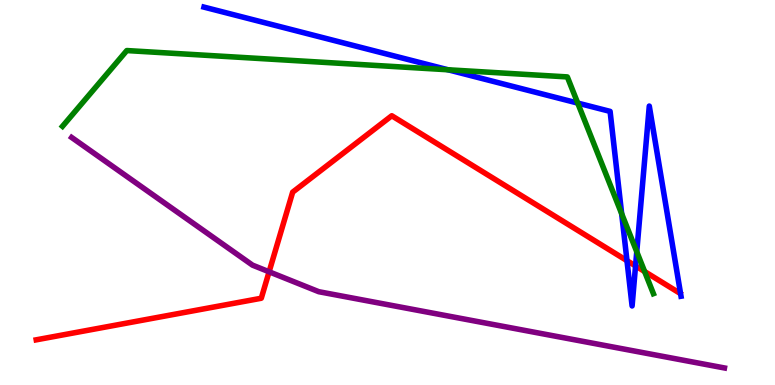[{'lines': ['blue', 'red'], 'intersections': [{'x': 8.09, 'y': 3.23}, {'x': 8.2, 'y': 3.09}]}, {'lines': ['green', 'red'], 'intersections': [{'x': 8.32, 'y': 2.95}]}, {'lines': ['purple', 'red'], 'intersections': [{'x': 3.47, 'y': 2.94}]}, {'lines': ['blue', 'green'], 'intersections': [{'x': 5.78, 'y': 8.19}, {'x': 7.45, 'y': 7.32}, {'x': 8.02, 'y': 4.45}, {'x': 8.22, 'y': 3.46}]}, {'lines': ['blue', 'purple'], 'intersections': []}, {'lines': ['green', 'purple'], 'intersections': []}]